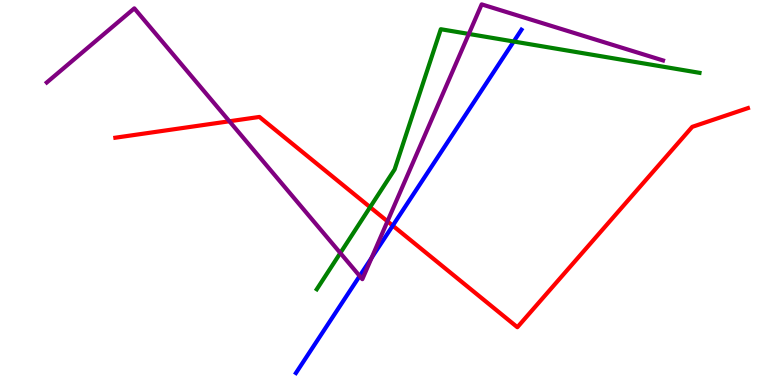[{'lines': ['blue', 'red'], 'intersections': [{'x': 5.07, 'y': 4.14}]}, {'lines': ['green', 'red'], 'intersections': [{'x': 4.78, 'y': 4.62}]}, {'lines': ['purple', 'red'], 'intersections': [{'x': 2.96, 'y': 6.85}, {'x': 5.0, 'y': 4.25}]}, {'lines': ['blue', 'green'], 'intersections': [{'x': 6.63, 'y': 8.92}]}, {'lines': ['blue', 'purple'], 'intersections': [{'x': 4.64, 'y': 2.83}, {'x': 4.8, 'y': 3.3}]}, {'lines': ['green', 'purple'], 'intersections': [{'x': 4.39, 'y': 3.43}, {'x': 6.05, 'y': 9.12}]}]